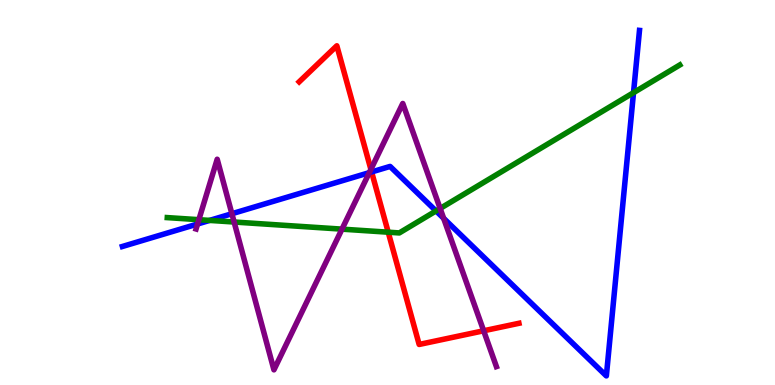[{'lines': ['blue', 'red'], 'intersections': [{'x': 4.79, 'y': 5.53}]}, {'lines': ['green', 'red'], 'intersections': [{'x': 5.01, 'y': 3.97}]}, {'lines': ['purple', 'red'], 'intersections': [{'x': 4.79, 'y': 5.6}, {'x': 6.24, 'y': 1.41}]}, {'lines': ['blue', 'green'], 'intersections': [{'x': 2.7, 'y': 4.28}, {'x': 5.63, 'y': 4.52}, {'x': 8.17, 'y': 7.59}]}, {'lines': ['blue', 'purple'], 'intersections': [{'x': 2.55, 'y': 4.18}, {'x': 2.99, 'y': 4.45}, {'x': 4.77, 'y': 5.52}, {'x': 5.72, 'y': 4.33}]}, {'lines': ['green', 'purple'], 'intersections': [{'x': 2.57, 'y': 4.29}, {'x': 3.02, 'y': 4.23}, {'x': 4.41, 'y': 4.05}, {'x': 5.68, 'y': 4.59}]}]